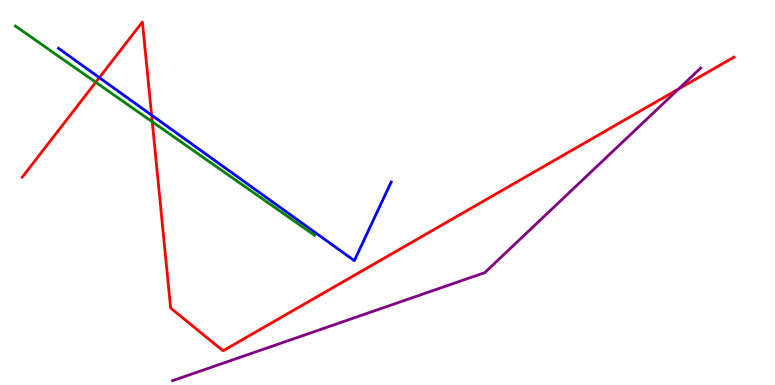[{'lines': ['blue', 'red'], 'intersections': [{'x': 1.28, 'y': 7.98}, {'x': 1.96, 'y': 7.01}]}, {'lines': ['green', 'red'], 'intersections': [{'x': 1.24, 'y': 7.86}, {'x': 1.96, 'y': 6.84}]}, {'lines': ['purple', 'red'], 'intersections': [{'x': 8.76, 'y': 7.69}]}, {'lines': ['blue', 'green'], 'intersections': []}, {'lines': ['blue', 'purple'], 'intersections': []}, {'lines': ['green', 'purple'], 'intersections': []}]